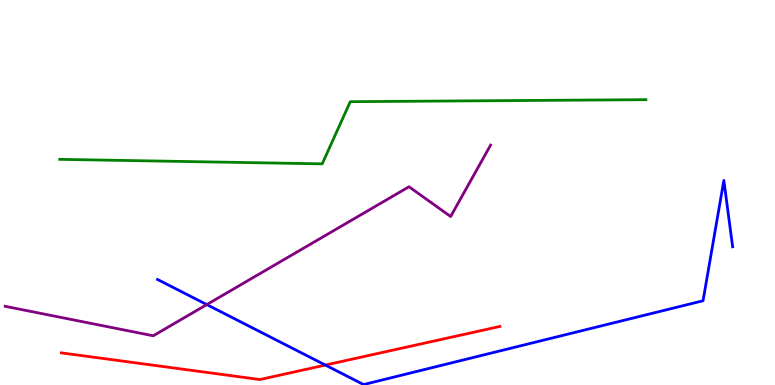[{'lines': ['blue', 'red'], 'intersections': [{'x': 4.2, 'y': 0.518}]}, {'lines': ['green', 'red'], 'intersections': []}, {'lines': ['purple', 'red'], 'intersections': []}, {'lines': ['blue', 'green'], 'intersections': []}, {'lines': ['blue', 'purple'], 'intersections': [{'x': 2.67, 'y': 2.09}]}, {'lines': ['green', 'purple'], 'intersections': []}]